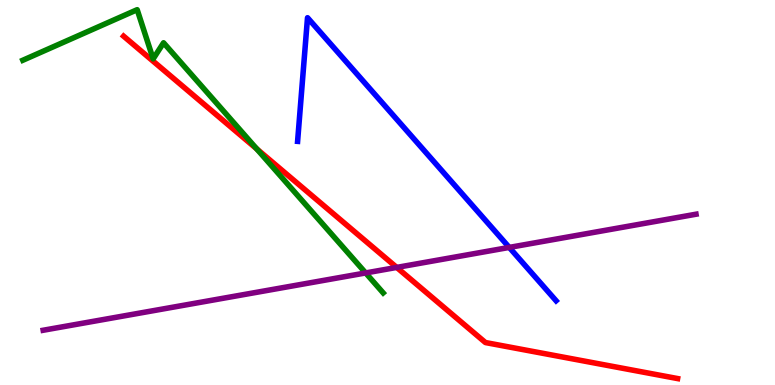[{'lines': ['blue', 'red'], 'intersections': []}, {'lines': ['green', 'red'], 'intersections': [{'x': 3.31, 'y': 6.13}]}, {'lines': ['purple', 'red'], 'intersections': [{'x': 5.12, 'y': 3.05}]}, {'lines': ['blue', 'green'], 'intersections': []}, {'lines': ['blue', 'purple'], 'intersections': [{'x': 6.57, 'y': 3.57}]}, {'lines': ['green', 'purple'], 'intersections': [{'x': 4.72, 'y': 2.91}]}]